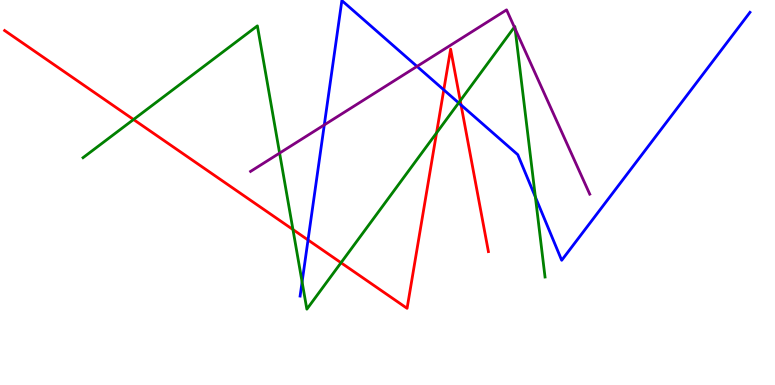[{'lines': ['blue', 'red'], 'intersections': [{'x': 3.97, 'y': 3.77}, {'x': 5.73, 'y': 7.67}, {'x': 5.95, 'y': 7.27}]}, {'lines': ['green', 'red'], 'intersections': [{'x': 1.72, 'y': 6.9}, {'x': 3.78, 'y': 4.04}, {'x': 4.4, 'y': 3.18}, {'x': 5.63, 'y': 6.55}, {'x': 5.94, 'y': 7.38}]}, {'lines': ['purple', 'red'], 'intersections': []}, {'lines': ['blue', 'green'], 'intersections': [{'x': 3.9, 'y': 2.68}, {'x': 5.92, 'y': 7.33}, {'x': 6.91, 'y': 4.88}]}, {'lines': ['blue', 'purple'], 'intersections': [{'x': 4.18, 'y': 6.76}, {'x': 5.38, 'y': 8.28}]}, {'lines': ['green', 'purple'], 'intersections': [{'x': 3.61, 'y': 6.02}, {'x': 6.64, 'y': 9.29}, {'x': 6.65, 'y': 9.25}]}]